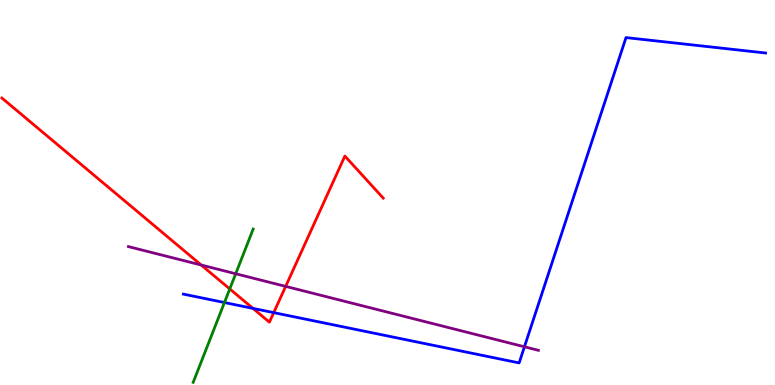[{'lines': ['blue', 'red'], 'intersections': [{'x': 3.26, 'y': 1.99}, {'x': 3.53, 'y': 1.88}]}, {'lines': ['green', 'red'], 'intersections': [{'x': 2.96, 'y': 2.5}]}, {'lines': ['purple', 'red'], 'intersections': [{'x': 2.6, 'y': 3.12}, {'x': 3.69, 'y': 2.56}]}, {'lines': ['blue', 'green'], 'intersections': [{'x': 2.9, 'y': 2.14}]}, {'lines': ['blue', 'purple'], 'intersections': [{'x': 6.77, 'y': 0.992}]}, {'lines': ['green', 'purple'], 'intersections': [{'x': 3.04, 'y': 2.89}]}]